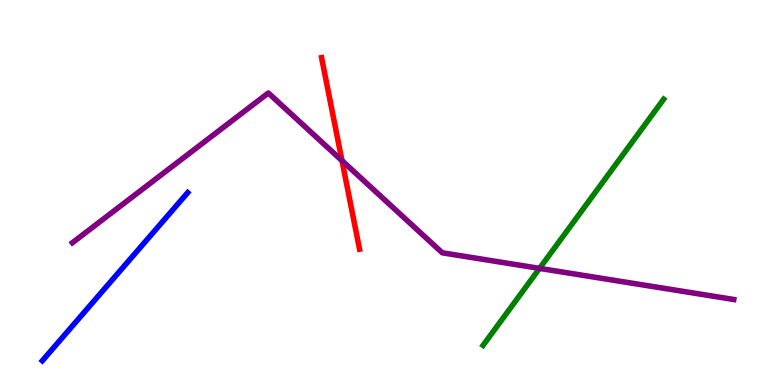[{'lines': ['blue', 'red'], 'intersections': []}, {'lines': ['green', 'red'], 'intersections': []}, {'lines': ['purple', 'red'], 'intersections': [{'x': 4.41, 'y': 5.83}]}, {'lines': ['blue', 'green'], 'intersections': []}, {'lines': ['blue', 'purple'], 'intersections': []}, {'lines': ['green', 'purple'], 'intersections': [{'x': 6.96, 'y': 3.03}]}]